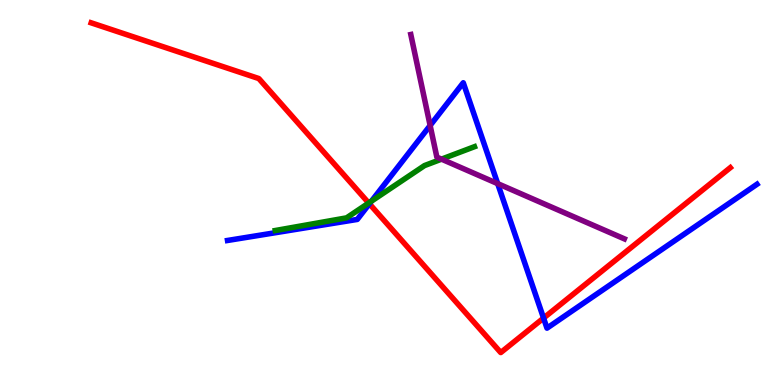[{'lines': ['blue', 'red'], 'intersections': [{'x': 4.77, 'y': 4.71}, {'x': 7.01, 'y': 1.74}]}, {'lines': ['green', 'red'], 'intersections': [{'x': 4.76, 'y': 4.73}]}, {'lines': ['purple', 'red'], 'intersections': []}, {'lines': ['blue', 'green'], 'intersections': [{'x': 4.79, 'y': 4.77}]}, {'lines': ['blue', 'purple'], 'intersections': [{'x': 5.55, 'y': 6.74}, {'x': 6.42, 'y': 5.23}]}, {'lines': ['green', 'purple'], 'intersections': [{'x': 5.7, 'y': 5.87}]}]